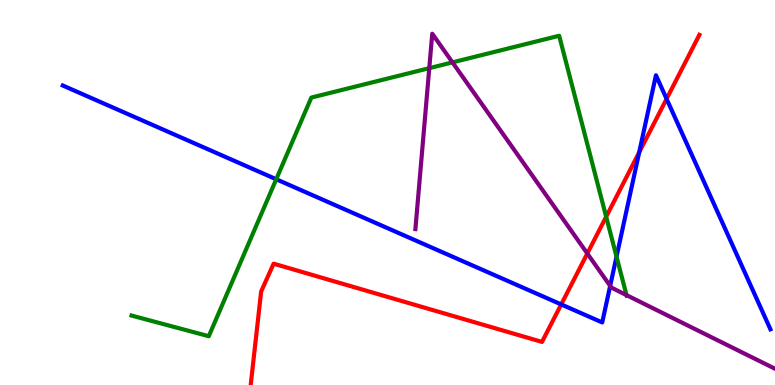[{'lines': ['blue', 'red'], 'intersections': [{'x': 7.24, 'y': 2.09}, {'x': 8.25, 'y': 6.05}, {'x': 8.6, 'y': 7.43}]}, {'lines': ['green', 'red'], 'intersections': [{'x': 7.82, 'y': 4.37}]}, {'lines': ['purple', 'red'], 'intersections': [{'x': 7.58, 'y': 3.42}]}, {'lines': ['blue', 'green'], 'intersections': [{'x': 3.56, 'y': 5.34}, {'x': 7.96, 'y': 3.33}]}, {'lines': ['blue', 'purple'], 'intersections': [{'x': 7.87, 'y': 2.57}]}, {'lines': ['green', 'purple'], 'intersections': [{'x': 5.54, 'y': 8.23}, {'x': 5.84, 'y': 8.38}, {'x': 8.08, 'y': 2.33}]}]